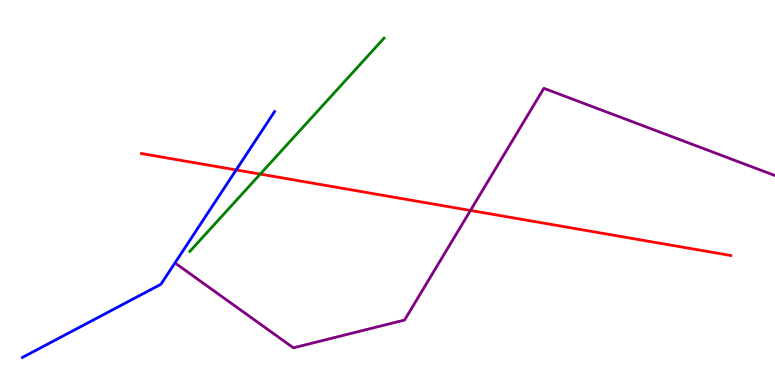[{'lines': ['blue', 'red'], 'intersections': [{'x': 3.05, 'y': 5.59}]}, {'lines': ['green', 'red'], 'intersections': [{'x': 3.36, 'y': 5.48}]}, {'lines': ['purple', 'red'], 'intersections': [{'x': 6.07, 'y': 4.53}]}, {'lines': ['blue', 'green'], 'intersections': []}, {'lines': ['blue', 'purple'], 'intersections': []}, {'lines': ['green', 'purple'], 'intersections': []}]